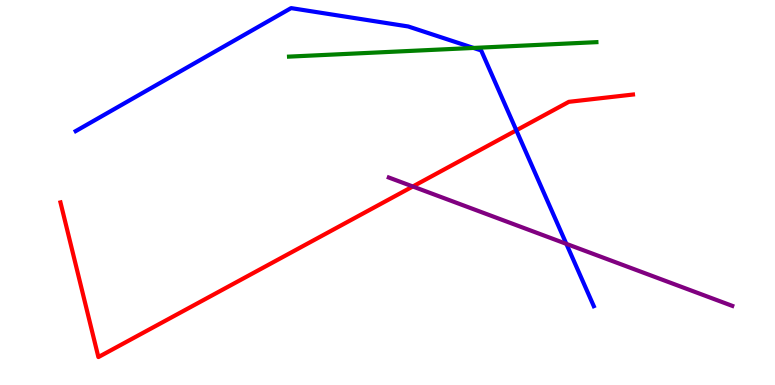[{'lines': ['blue', 'red'], 'intersections': [{'x': 6.66, 'y': 6.61}]}, {'lines': ['green', 'red'], 'intersections': []}, {'lines': ['purple', 'red'], 'intersections': [{'x': 5.33, 'y': 5.16}]}, {'lines': ['blue', 'green'], 'intersections': [{'x': 6.11, 'y': 8.75}]}, {'lines': ['blue', 'purple'], 'intersections': [{'x': 7.31, 'y': 3.67}]}, {'lines': ['green', 'purple'], 'intersections': []}]